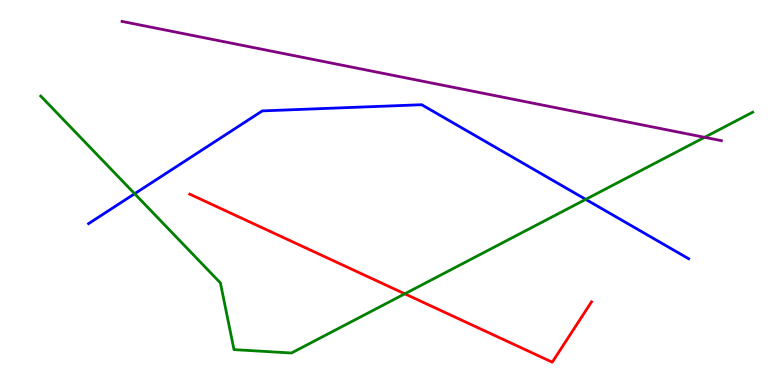[{'lines': ['blue', 'red'], 'intersections': []}, {'lines': ['green', 'red'], 'intersections': [{'x': 5.22, 'y': 2.37}]}, {'lines': ['purple', 'red'], 'intersections': []}, {'lines': ['blue', 'green'], 'intersections': [{'x': 1.74, 'y': 4.97}, {'x': 7.56, 'y': 4.82}]}, {'lines': ['blue', 'purple'], 'intersections': []}, {'lines': ['green', 'purple'], 'intersections': [{'x': 9.09, 'y': 6.43}]}]